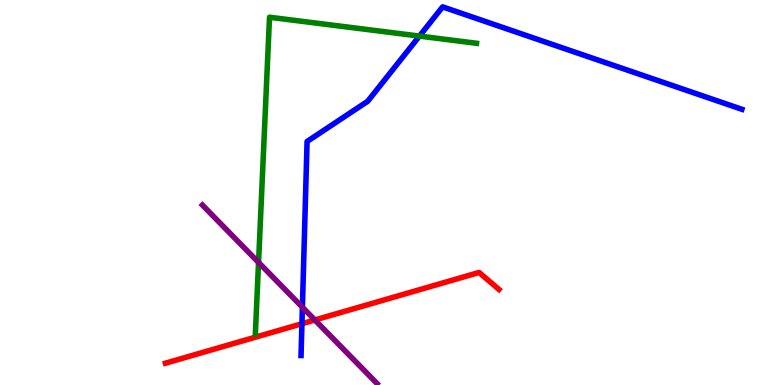[{'lines': ['blue', 'red'], 'intersections': [{'x': 3.9, 'y': 1.59}]}, {'lines': ['green', 'red'], 'intersections': []}, {'lines': ['purple', 'red'], 'intersections': [{'x': 4.06, 'y': 1.69}]}, {'lines': ['blue', 'green'], 'intersections': [{'x': 5.41, 'y': 9.06}]}, {'lines': ['blue', 'purple'], 'intersections': [{'x': 3.9, 'y': 2.02}]}, {'lines': ['green', 'purple'], 'intersections': [{'x': 3.34, 'y': 3.18}]}]